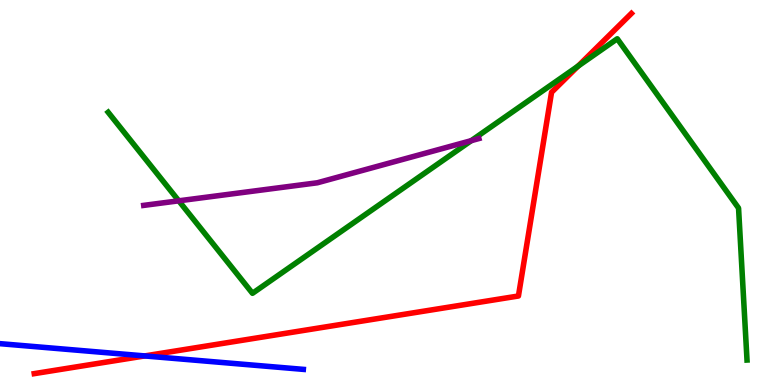[{'lines': ['blue', 'red'], 'intersections': [{'x': 1.87, 'y': 0.755}]}, {'lines': ['green', 'red'], 'intersections': [{'x': 7.46, 'y': 8.28}]}, {'lines': ['purple', 'red'], 'intersections': []}, {'lines': ['blue', 'green'], 'intersections': []}, {'lines': ['blue', 'purple'], 'intersections': []}, {'lines': ['green', 'purple'], 'intersections': [{'x': 2.31, 'y': 4.78}, {'x': 6.08, 'y': 6.35}]}]